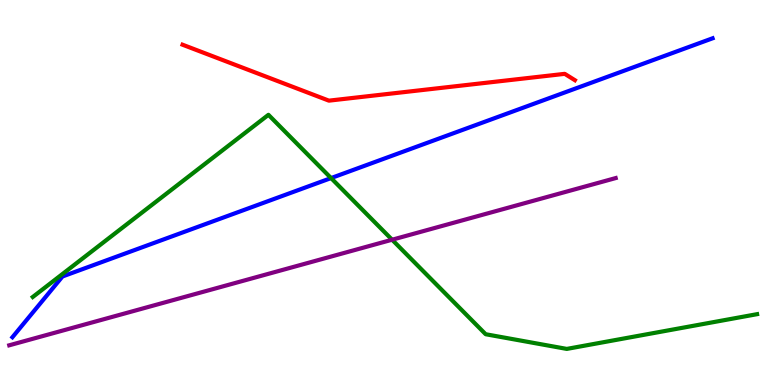[{'lines': ['blue', 'red'], 'intersections': []}, {'lines': ['green', 'red'], 'intersections': []}, {'lines': ['purple', 'red'], 'intersections': []}, {'lines': ['blue', 'green'], 'intersections': [{'x': 4.27, 'y': 5.37}]}, {'lines': ['blue', 'purple'], 'intersections': []}, {'lines': ['green', 'purple'], 'intersections': [{'x': 5.06, 'y': 3.77}]}]